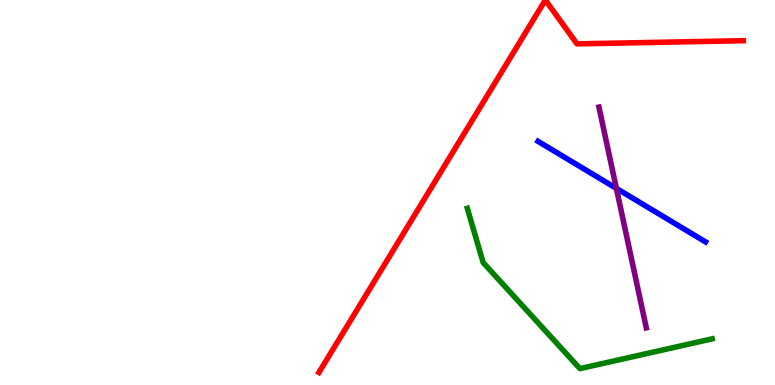[{'lines': ['blue', 'red'], 'intersections': []}, {'lines': ['green', 'red'], 'intersections': []}, {'lines': ['purple', 'red'], 'intersections': []}, {'lines': ['blue', 'green'], 'intersections': []}, {'lines': ['blue', 'purple'], 'intersections': [{'x': 7.95, 'y': 5.11}]}, {'lines': ['green', 'purple'], 'intersections': []}]